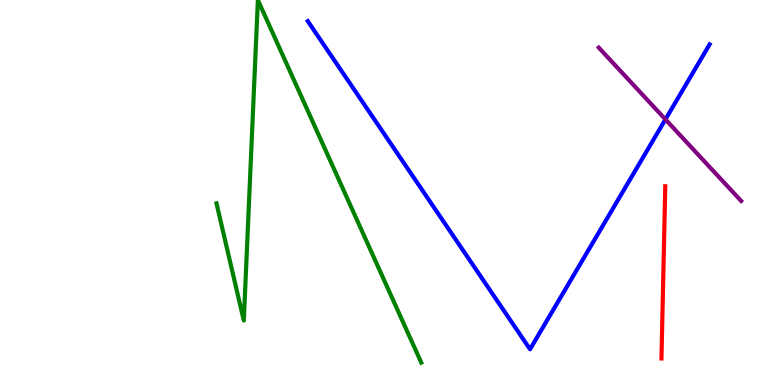[{'lines': ['blue', 'red'], 'intersections': []}, {'lines': ['green', 'red'], 'intersections': []}, {'lines': ['purple', 'red'], 'intersections': []}, {'lines': ['blue', 'green'], 'intersections': []}, {'lines': ['blue', 'purple'], 'intersections': [{'x': 8.59, 'y': 6.9}]}, {'lines': ['green', 'purple'], 'intersections': []}]